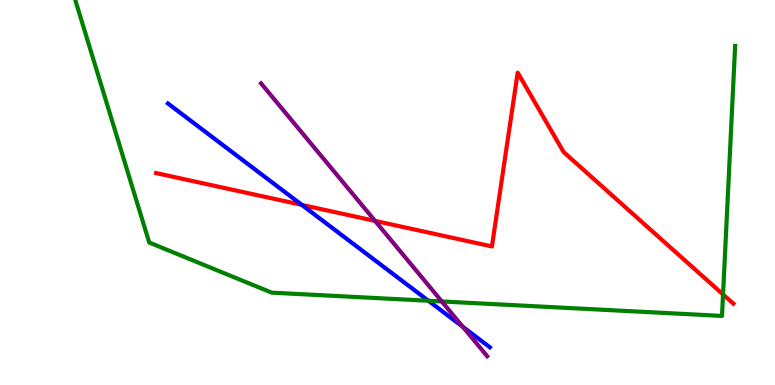[{'lines': ['blue', 'red'], 'intersections': [{'x': 3.9, 'y': 4.68}]}, {'lines': ['green', 'red'], 'intersections': [{'x': 9.33, 'y': 2.35}]}, {'lines': ['purple', 'red'], 'intersections': [{'x': 4.84, 'y': 4.26}]}, {'lines': ['blue', 'green'], 'intersections': [{'x': 5.53, 'y': 2.19}]}, {'lines': ['blue', 'purple'], 'intersections': [{'x': 5.97, 'y': 1.51}]}, {'lines': ['green', 'purple'], 'intersections': [{'x': 5.7, 'y': 2.17}]}]